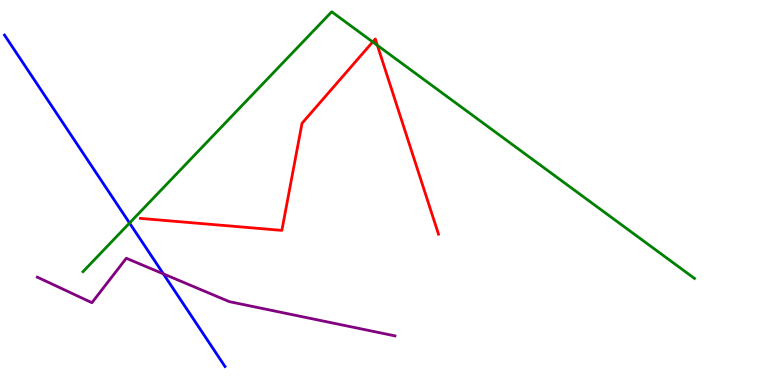[{'lines': ['blue', 'red'], 'intersections': []}, {'lines': ['green', 'red'], 'intersections': [{'x': 4.81, 'y': 8.91}, {'x': 4.87, 'y': 8.82}]}, {'lines': ['purple', 'red'], 'intersections': []}, {'lines': ['blue', 'green'], 'intersections': [{'x': 1.67, 'y': 4.21}]}, {'lines': ['blue', 'purple'], 'intersections': [{'x': 2.11, 'y': 2.89}]}, {'lines': ['green', 'purple'], 'intersections': []}]